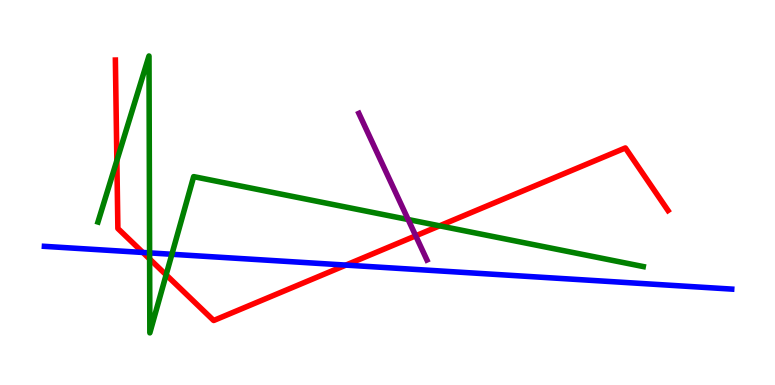[{'lines': ['blue', 'red'], 'intersections': [{'x': 1.84, 'y': 3.44}, {'x': 4.46, 'y': 3.11}]}, {'lines': ['green', 'red'], 'intersections': [{'x': 1.51, 'y': 5.83}, {'x': 1.93, 'y': 3.27}, {'x': 2.14, 'y': 2.86}, {'x': 5.67, 'y': 4.13}]}, {'lines': ['purple', 'red'], 'intersections': [{'x': 5.36, 'y': 3.87}]}, {'lines': ['blue', 'green'], 'intersections': [{'x': 1.93, 'y': 3.43}, {'x': 2.22, 'y': 3.4}]}, {'lines': ['blue', 'purple'], 'intersections': []}, {'lines': ['green', 'purple'], 'intersections': [{'x': 5.27, 'y': 4.3}]}]